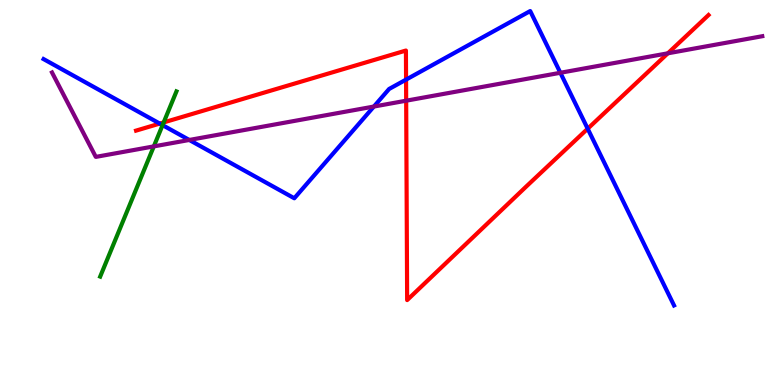[{'lines': ['blue', 'red'], 'intersections': [{'x': 2.06, 'y': 6.79}, {'x': 5.24, 'y': 7.93}, {'x': 7.58, 'y': 6.66}]}, {'lines': ['green', 'red'], 'intersections': [{'x': 2.11, 'y': 6.82}]}, {'lines': ['purple', 'red'], 'intersections': [{'x': 5.24, 'y': 7.38}, {'x': 8.62, 'y': 8.62}]}, {'lines': ['blue', 'green'], 'intersections': [{'x': 2.1, 'y': 6.75}]}, {'lines': ['blue', 'purple'], 'intersections': [{'x': 2.44, 'y': 6.36}, {'x': 4.82, 'y': 7.23}, {'x': 7.23, 'y': 8.11}]}, {'lines': ['green', 'purple'], 'intersections': [{'x': 1.98, 'y': 6.2}]}]